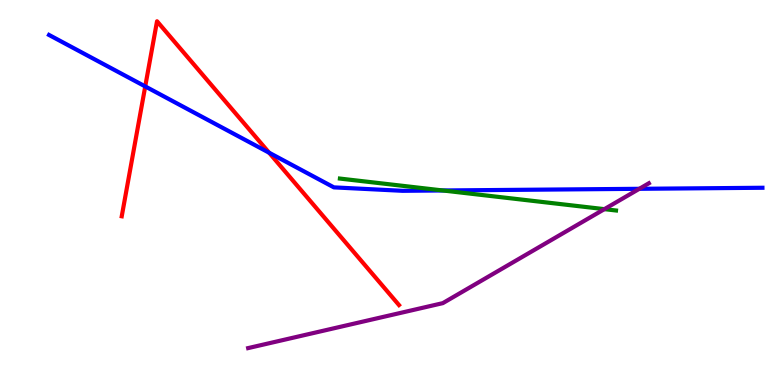[{'lines': ['blue', 'red'], 'intersections': [{'x': 1.87, 'y': 7.76}, {'x': 3.47, 'y': 6.03}]}, {'lines': ['green', 'red'], 'intersections': []}, {'lines': ['purple', 'red'], 'intersections': []}, {'lines': ['blue', 'green'], 'intersections': [{'x': 5.71, 'y': 5.05}]}, {'lines': ['blue', 'purple'], 'intersections': [{'x': 8.25, 'y': 5.1}]}, {'lines': ['green', 'purple'], 'intersections': [{'x': 7.8, 'y': 4.57}]}]